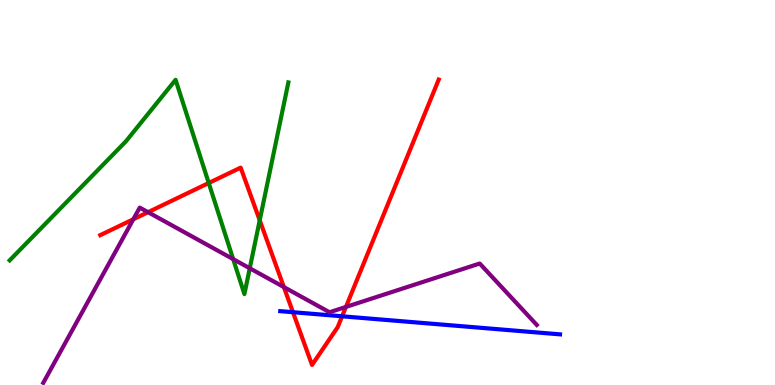[{'lines': ['blue', 'red'], 'intersections': [{'x': 3.78, 'y': 1.89}, {'x': 4.41, 'y': 1.78}]}, {'lines': ['green', 'red'], 'intersections': [{'x': 2.69, 'y': 5.25}, {'x': 3.35, 'y': 4.28}]}, {'lines': ['purple', 'red'], 'intersections': [{'x': 1.72, 'y': 4.3}, {'x': 1.91, 'y': 4.49}, {'x': 3.66, 'y': 2.54}, {'x': 4.46, 'y': 2.03}]}, {'lines': ['blue', 'green'], 'intersections': []}, {'lines': ['blue', 'purple'], 'intersections': []}, {'lines': ['green', 'purple'], 'intersections': [{'x': 3.01, 'y': 3.27}, {'x': 3.22, 'y': 3.03}]}]